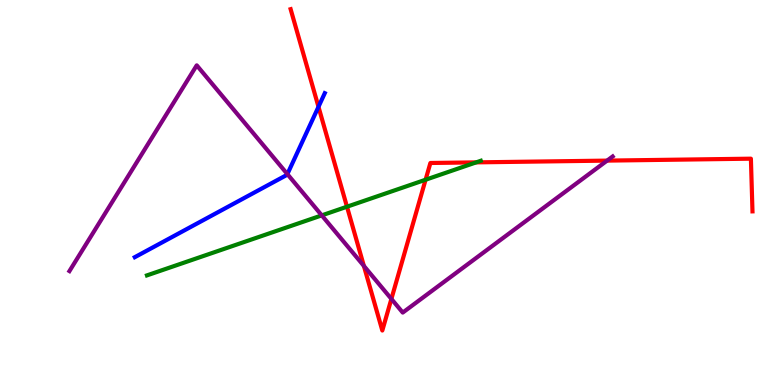[{'lines': ['blue', 'red'], 'intersections': [{'x': 4.11, 'y': 7.23}]}, {'lines': ['green', 'red'], 'intersections': [{'x': 4.48, 'y': 4.63}, {'x': 5.49, 'y': 5.33}, {'x': 6.14, 'y': 5.78}]}, {'lines': ['purple', 'red'], 'intersections': [{'x': 4.7, 'y': 3.09}, {'x': 5.05, 'y': 2.24}, {'x': 7.83, 'y': 5.83}]}, {'lines': ['blue', 'green'], 'intersections': []}, {'lines': ['blue', 'purple'], 'intersections': [{'x': 3.71, 'y': 5.48}]}, {'lines': ['green', 'purple'], 'intersections': [{'x': 4.15, 'y': 4.41}]}]